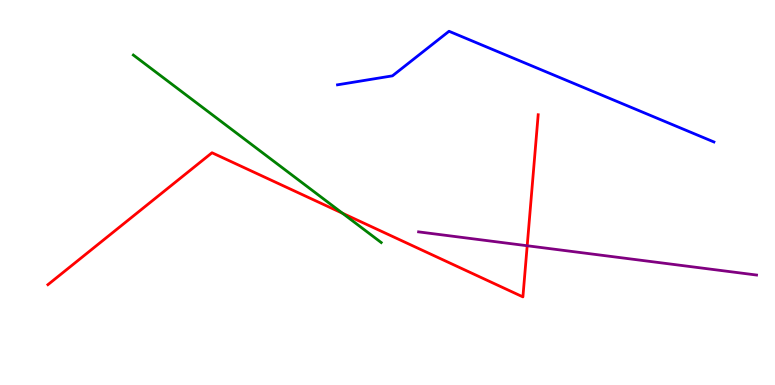[{'lines': ['blue', 'red'], 'intersections': []}, {'lines': ['green', 'red'], 'intersections': [{'x': 4.42, 'y': 4.46}]}, {'lines': ['purple', 'red'], 'intersections': [{'x': 6.8, 'y': 3.62}]}, {'lines': ['blue', 'green'], 'intersections': []}, {'lines': ['blue', 'purple'], 'intersections': []}, {'lines': ['green', 'purple'], 'intersections': []}]